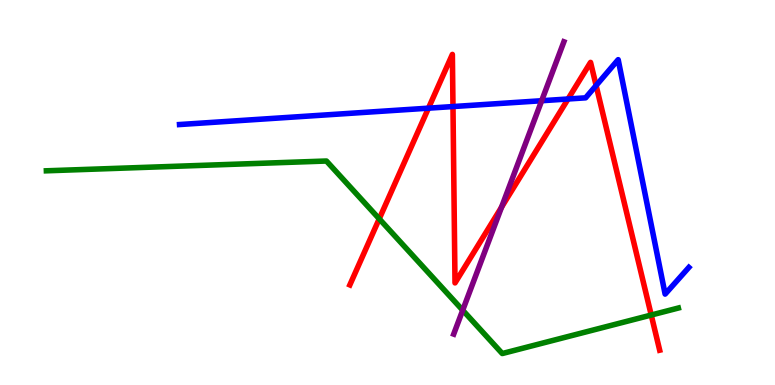[{'lines': ['blue', 'red'], 'intersections': [{'x': 5.53, 'y': 7.19}, {'x': 5.84, 'y': 7.23}, {'x': 7.33, 'y': 7.43}, {'x': 7.69, 'y': 7.78}]}, {'lines': ['green', 'red'], 'intersections': [{'x': 4.89, 'y': 4.32}, {'x': 8.4, 'y': 1.82}]}, {'lines': ['purple', 'red'], 'intersections': [{'x': 6.47, 'y': 4.62}]}, {'lines': ['blue', 'green'], 'intersections': []}, {'lines': ['blue', 'purple'], 'intersections': [{'x': 6.99, 'y': 7.38}]}, {'lines': ['green', 'purple'], 'intersections': [{'x': 5.97, 'y': 1.94}]}]